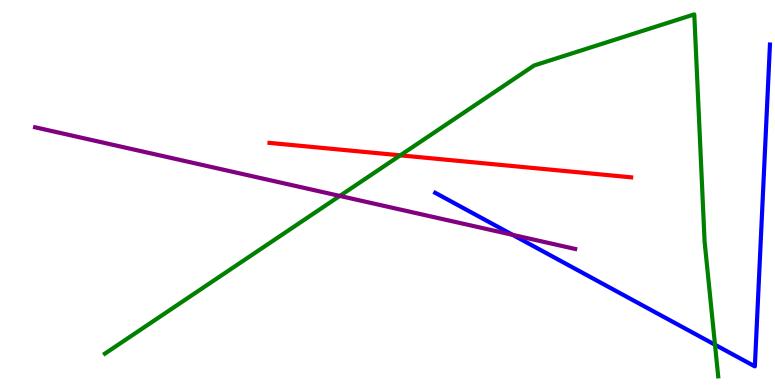[{'lines': ['blue', 'red'], 'intersections': []}, {'lines': ['green', 'red'], 'intersections': [{'x': 5.16, 'y': 5.97}]}, {'lines': ['purple', 'red'], 'intersections': []}, {'lines': ['blue', 'green'], 'intersections': [{'x': 9.23, 'y': 1.05}]}, {'lines': ['blue', 'purple'], 'intersections': [{'x': 6.62, 'y': 3.9}]}, {'lines': ['green', 'purple'], 'intersections': [{'x': 4.38, 'y': 4.91}]}]